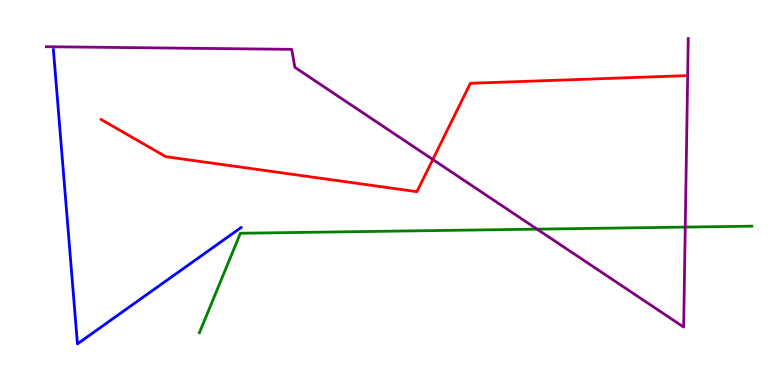[{'lines': ['blue', 'red'], 'intersections': []}, {'lines': ['green', 'red'], 'intersections': []}, {'lines': ['purple', 'red'], 'intersections': [{'x': 5.58, 'y': 5.86}]}, {'lines': ['blue', 'green'], 'intersections': []}, {'lines': ['blue', 'purple'], 'intersections': []}, {'lines': ['green', 'purple'], 'intersections': [{'x': 6.93, 'y': 4.05}, {'x': 8.84, 'y': 4.1}]}]